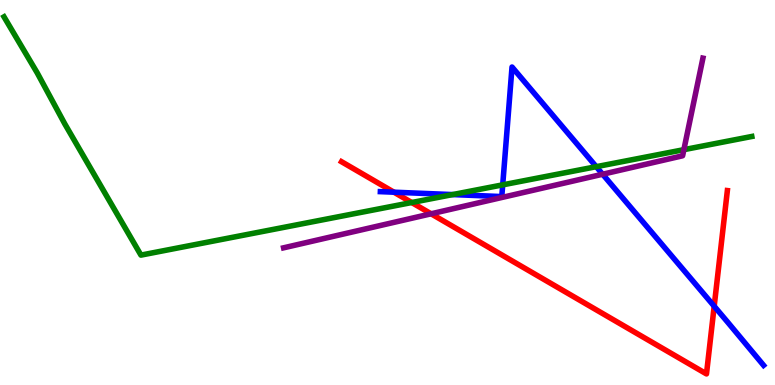[{'lines': ['blue', 'red'], 'intersections': [{'x': 5.08, 'y': 5.01}, {'x': 9.22, 'y': 2.05}]}, {'lines': ['green', 'red'], 'intersections': [{'x': 5.31, 'y': 4.74}]}, {'lines': ['purple', 'red'], 'intersections': [{'x': 5.56, 'y': 4.45}]}, {'lines': ['blue', 'green'], 'intersections': [{'x': 5.84, 'y': 4.95}, {'x': 6.49, 'y': 5.2}, {'x': 7.69, 'y': 5.67}]}, {'lines': ['blue', 'purple'], 'intersections': [{'x': 7.78, 'y': 5.47}]}, {'lines': ['green', 'purple'], 'intersections': [{'x': 8.82, 'y': 6.11}]}]